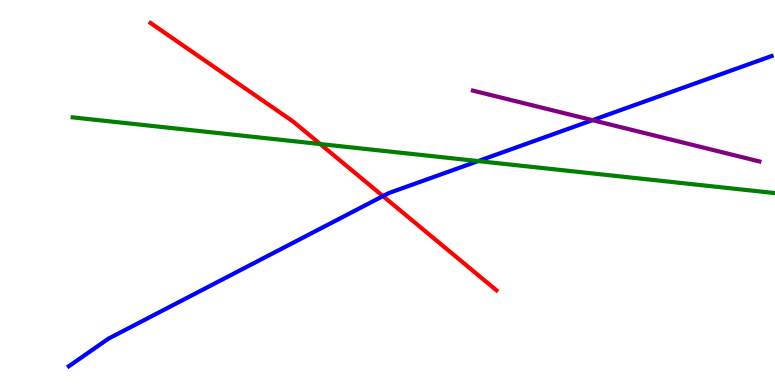[{'lines': ['blue', 'red'], 'intersections': [{'x': 4.94, 'y': 4.91}]}, {'lines': ['green', 'red'], 'intersections': [{'x': 4.13, 'y': 6.26}]}, {'lines': ['purple', 'red'], 'intersections': []}, {'lines': ['blue', 'green'], 'intersections': [{'x': 6.17, 'y': 5.82}]}, {'lines': ['blue', 'purple'], 'intersections': [{'x': 7.64, 'y': 6.88}]}, {'lines': ['green', 'purple'], 'intersections': []}]